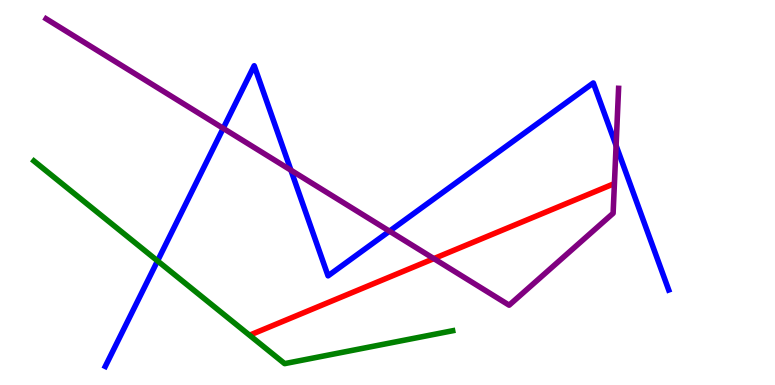[{'lines': ['blue', 'red'], 'intersections': []}, {'lines': ['green', 'red'], 'intersections': []}, {'lines': ['purple', 'red'], 'intersections': [{'x': 5.6, 'y': 3.28}]}, {'lines': ['blue', 'green'], 'intersections': [{'x': 2.03, 'y': 3.22}]}, {'lines': ['blue', 'purple'], 'intersections': [{'x': 2.88, 'y': 6.67}, {'x': 3.75, 'y': 5.58}, {'x': 5.03, 'y': 4.0}, {'x': 7.95, 'y': 6.22}]}, {'lines': ['green', 'purple'], 'intersections': []}]